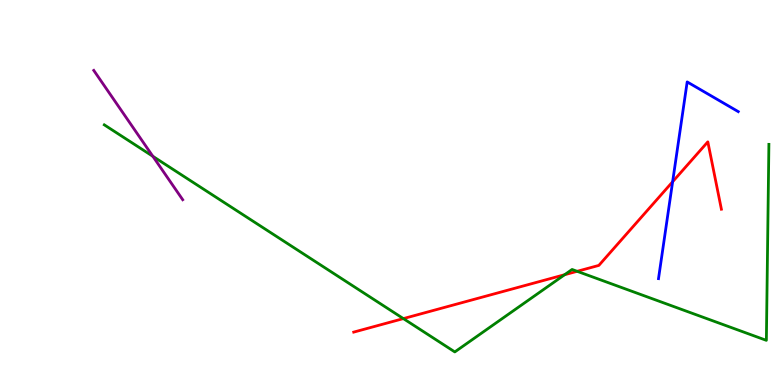[{'lines': ['blue', 'red'], 'intersections': [{'x': 8.68, 'y': 5.28}]}, {'lines': ['green', 'red'], 'intersections': [{'x': 5.2, 'y': 1.72}, {'x': 7.29, 'y': 2.86}, {'x': 7.45, 'y': 2.95}]}, {'lines': ['purple', 'red'], 'intersections': []}, {'lines': ['blue', 'green'], 'intersections': []}, {'lines': ['blue', 'purple'], 'intersections': []}, {'lines': ['green', 'purple'], 'intersections': [{'x': 1.97, 'y': 5.94}]}]